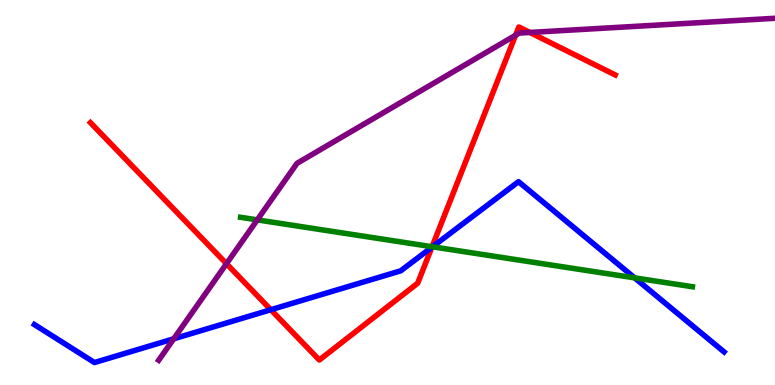[{'lines': ['blue', 'red'], 'intersections': [{'x': 3.49, 'y': 1.96}, {'x': 5.57, 'y': 3.58}]}, {'lines': ['green', 'red'], 'intersections': [{'x': 5.58, 'y': 3.59}]}, {'lines': ['purple', 'red'], 'intersections': [{'x': 2.92, 'y': 3.15}, {'x': 6.65, 'y': 9.08}, {'x': 6.84, 'y': 9.16}]}, {'lines': ['blue', 'green'], 'intersections': [{'x': 5.58, 'y': 3.59}, {'x': 8.19, 'y': 2.78}]}, {'lines': ['blue', 'purple'], 'intersections': [{'x': 2.24, 'y': 1.2}]}, {'lines': ['green', 'purple'], 'intersections': [{'x': 3.32, 'y': 4.29}]}]